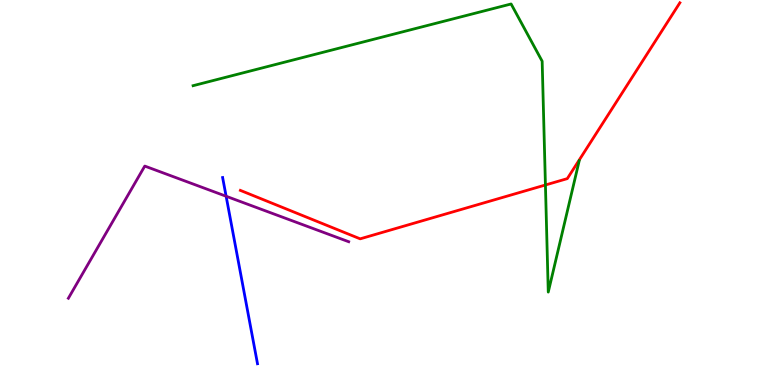[{'lines': ['blue', 'red'], 'intersections': []}, {'lines': ['green', 'red'], 'intersections': [{'x': 7.04, 'y': 5.2}]}, {'lines': ['purple', 'red'], 'intersections': []}, {'lines': ['blue', 'green'], 'intersections': []}, {'lines': ['blue', 'purple'], 'intersections': [{'x': 2.92, 'y': 4.9}]}, {'lines': ['green', 'purple'], 'intersections': []}]